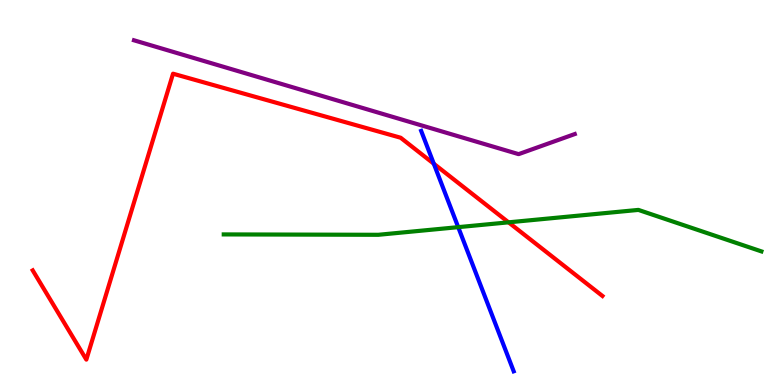[{'lines': ['blue', 'red'], 'intersections': [{'x': 5.6, 'y': 5.75}]}, {'lines': ['green', 'red'], 'intersections': [{'x': 6.56, 'y': 4.23}]}, {'lines': ['purple', 'red'], 'intersections': []}, {'lines': ['blue', 'green'], 'intersections': [{'x': 5.91, 'y': 4.1}]}, {'lines': ['blue', 'purple'], 'intersections': []}, {'lines': ['green', 'purple'], 'intersections': []}]